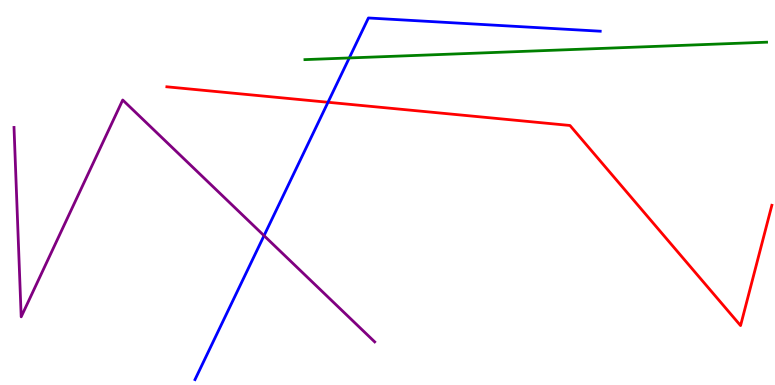[{'lines': ['blue', 'red'], 'intersections': [{'x': 4.23, 'y': 7.34}]}, {'lines': ['green', 'red'], 'intersections': []}, {'lines': ['purple', 'red'], 'intersections': []}, {'lines': ['blue', 'green'], 'intersections': [{'x': 4.51, 'y': 8.49}]}, {'lines': ['blue', 'purple'], 'intersections': [{'x': 3.41, 'y': 3.88}]}, {'lines': ['green', 'purple'], 'intersections': []}]